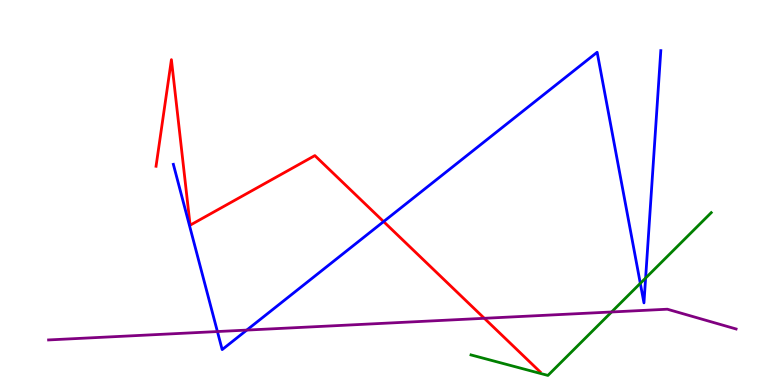[{'lines': ['blue', 'red'], 'intersections': [{'x': 4.95, 'y': 4.24}]}, {'lines': ['green', 'red'], 'intersections': []}, {'lines': ['purple', 'red'], 'intersections': [{'x': 6.25, 'y': 1.73}]}, {'lines': ['blue', 'green'], 'intersections': [{'x': 8.26, 'y': 2.64}, {'x': 8.33, 'y': 2.78}]}, {'lines': ['blue', 'purple'], 'intersections': [{'x': 2.81, 'y': 1.39}, {'x': 3.18, 'y': 1.43}]}, {'lines': ['green', 'purple'], 'intersections': [{'x': 7.89, 'y': 1.9}]}]